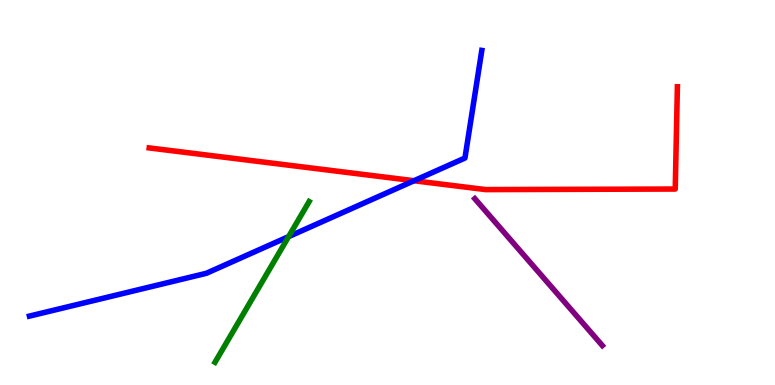[{'lines': ['blue', 'red'], 'intersections': [{'x': 5.34, 'y': 5.31}]}, {'lines': ['green', 'red'], 'intersections': []}, {'lines': ['purple', 'red'], 'intersections': []}, {'lines': ['blue', 'green'], 'intersections': [{'x': 3.72, 'y': 3.85}]}, {'lines': ['blue', 'purple'], 'intersections': []}, {'lines': ['green', 'purple'], 'intersections': []}]